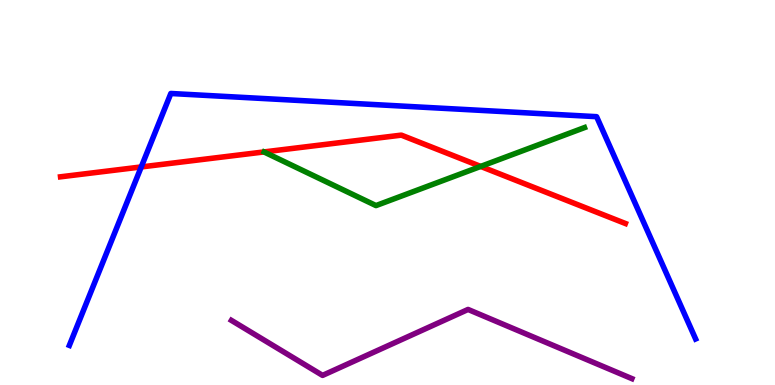[{'lines': ['blue', 'red'], 'intersections': [{'x': 1.82, 'y': 5.66}]}, {'lines': ['green', 'red'], 'intersections': [{'x': 6.2, 'y': 5.68}]}, {'lines': ['purple', 'red'], 'intersections': []}, {'lines': ['blue', 'green'], 'intersections': []}, {'lines': ['blue', 'purple'], 'intersections': []}, {'lines': ['green', 'purple'], 'intersections': []}]